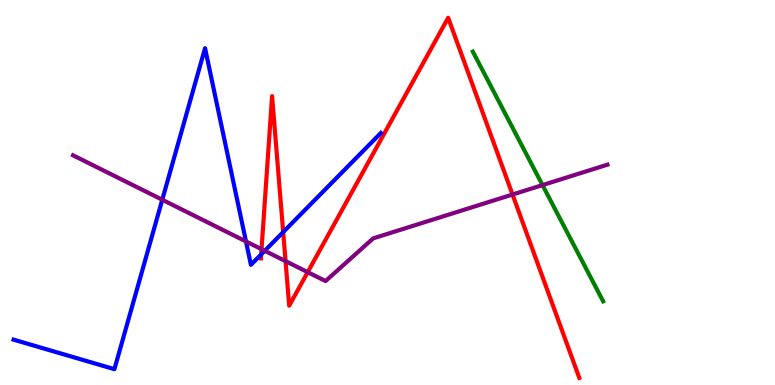[{'lines': ['blue', 'red'], 'intersections': [{'x': 3.37, 'y': 3.39}, {'x': 3.65, 'y': 3.97}]}, {'lines': ['green', 'red'], 'intersections': []}, {'lines': ['purple', 'red'], 'intersections': [{'x': 3.37, 'y': 3.53}, {'x': 3.68, 'y': 3.22}, {'x': 3.97, 'y': 2.93}, {'x': 6.61, 'y': 4.95}]}, {'lines': ['blue', 'green'], 'intersections': []}, {'lines': ['blue', 'purple'], 'intersections': [{'x': 2.09, 'y': 4.81}, {'x': 3.17, 'y': 3.73}, {'x': 3.42, 'y': 3.49}]}, {'lines': ['green', 'purple'], 'intersections': [{'x': 7.0, 'y': 5.19}]}]